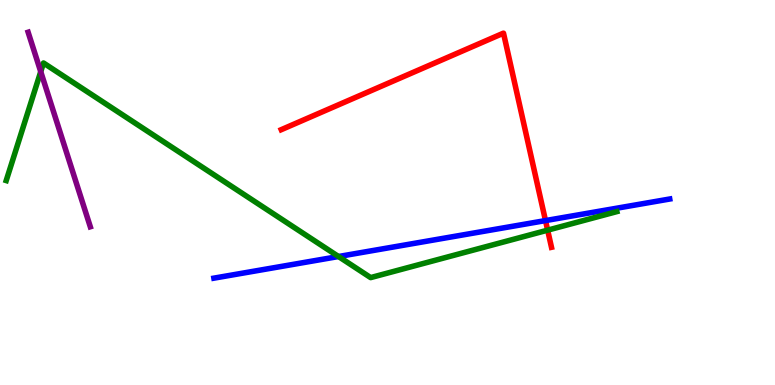[{'lines': ['blue', 'red'], 'intersections': [{'x': 7.04, 'y': 4.27}]}, {'lines': ['green', 'red'], 'intersections': [{'x': 7.07, 'y': 4.02}]}, {'lines': ['purple', 'red'], 'intersections': []}, {'lines': ['blue', 'green'], 'intersections': [{'x': 4.37, 'y': 3.34}]}, {'lines': ['blue', 'purple'], 'intersections': []}, {'lines': ['green', 'purple'], 'intersections': [{'x': 0.526, 'y': 8.14}]}]